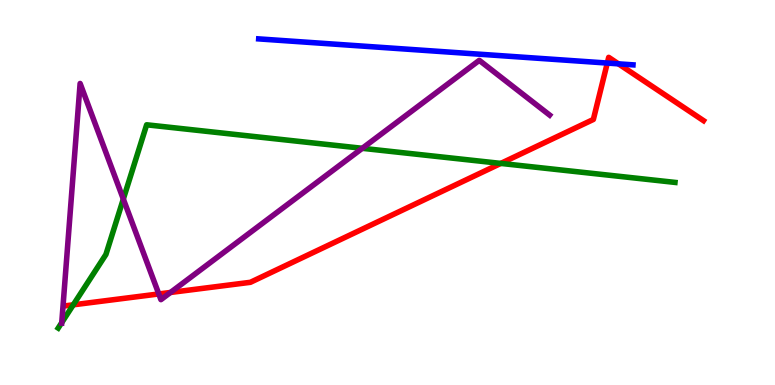[{'lines': ['blue', 'red'], 'intersections': [{'x': 7.84, 'y': 8.36}, {'x': 7.98, 'y': 8.34}]}, {'lines': ['green', 'red'], 'intersections': [{'x': 0.946, 'y': 2.08}, {'x': 6.46, 'y': 5.76}]}, {'lines': ['purple', 'red'], 'intersections': [{'x': 2.05, 'y': 2.36}, {'x': 2.2, 'y': 2.4}]}, {'lines': ['blue', 'green'], 'intersections': []}, {'lines': ['blue', 'purple'], 'intersections': []}, {'lines': ['green', 'purple'], 'intersections': [{'x': 0.797, 'y': 1.62}, {'x': 1.59, 'y': 4.83}, {'x': 4.67, 'y': 6.15}]}]